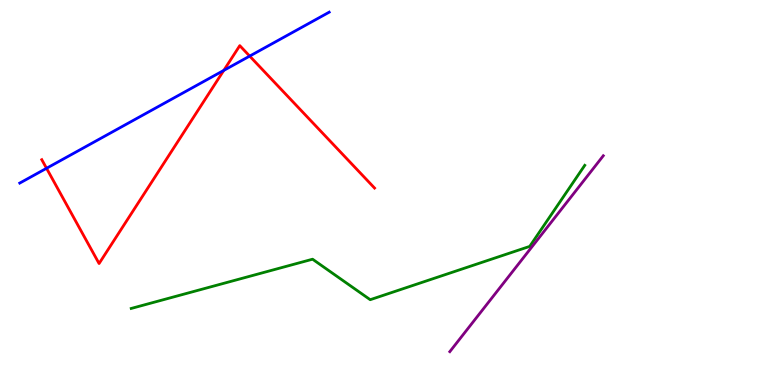[{'lines': ['blue', 'red'], 'intersections': [{'x': 0.6, 'y': 5.63}, {'x': 2.89, 'y': 8.17}, {'x': 3.22, 'y': 8.54}]}, {'lines': ['green', 'red'], 'intersections': []}, {'lines': ['purple', 'red'], 'intersections': []}, {'lines': ['blue', 'green'], 'intersections': []}, {'lines': ['blue', 'purple'], 'intersections': []}, {'lines': ['green', 'purple'], 'intersections': []}]